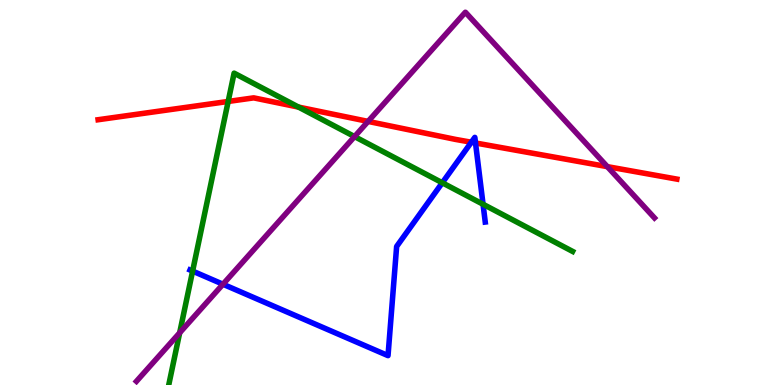[{'lines': ['blue', 'red'], 'intersections': [{'x': 6.08, 'y': 6.31}, {'x': 6.14, 'y': 6.29}]}, {'lines': ['green', 'red'], 'intersections': [{'x': 2.94, 'y': 7.36}, {'x': 3.85, 'y': 7.22}]}, {'lines': ['purple', 'red'], 'intersections': [{'x': 4.75, 'y': 6.85}, {'x': 7.84, 'y': 5.67}]}, {'lines': ['blue', 'green'], 'intersections': [{'x': 2.49, 'y': 2.96}, {'x': 5.71, 'y': 5.25}, {'x': 6.23, 'y': 4.69}]}, {'lines': ['blue', 'purple'], 'intersections': [{'x': 2.88, 'y': 2.62}]}, {'lines': ['green', 'purple'], 'intersections': [{'x': 2.32, 'y': 1.36}, {'x': 4.57, 'y': 6.45}]}]